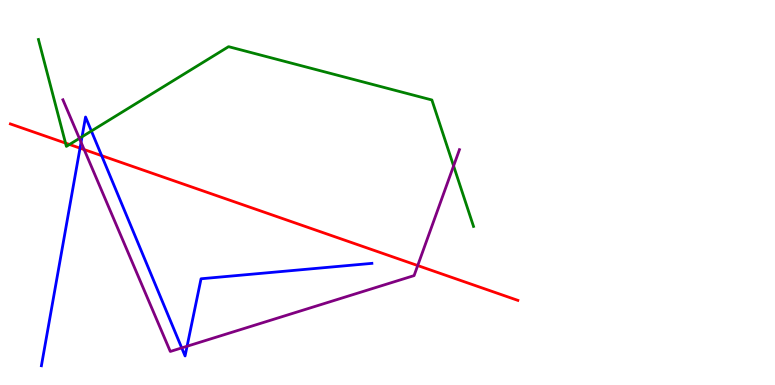[{'lines': ['blue', 'red'], 'intersections': [{'x': 1.03, 'y': 6.15}, {'x': 1.31, 'y': 5.96}]}, {'lines': ['green', 'red'], 'intersections': [{'x': 0.845, 'y': 6.28}, {'x': 0.897, 'y': 6.25}]}, {'lines': ['purple', 'red'], 'intersections': [{'x': 1.09, 'y': 6.11}, {'x': 5.39, 'y': 3.1}]}, {'lines': ['blue', 'green'], 'intersections': [{'x': 1.06, 'y': 6.45}, {'x': 1.18, 'y': 6.6}]}, {'lines': ['blue', 'purple'], 'intersections': [{'x': 1.05, 'y': 6.3}, {'x': 2.34, 'y': 0.963}, {'x': 2.41, 'y': 1.01}]}, {'lines': ['green', 'purple'], 'intersections': [{'x': 1.02, 'y': 6.41}, {'x': 5.85, 'y': 5.69}]}]